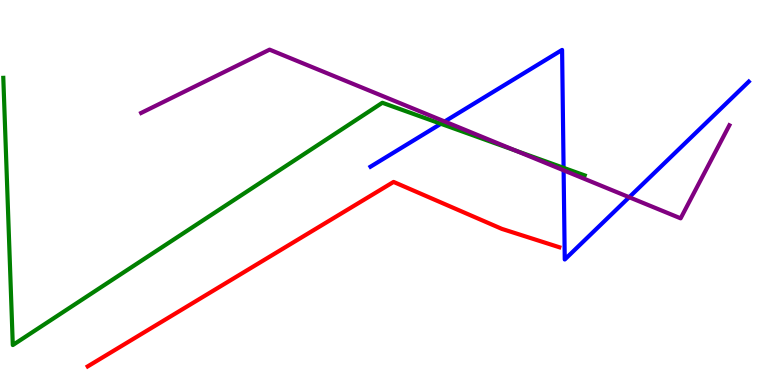[{'lines': ['blue', 'red'], 'intersections': []}, {'lines': ['green', 'red'], 'intersections': []}, {'lines': ['purple', 'red'], 'intersections': []}, {'lines': ['blue', 'green'], 'intersections': [{'x': 5.69, 'y': 6.78}, {'x': 7.27, 'y': 5.64}]}, {'lines': ['blue', 'purple'], 'intersections': [{'x': 5.74, 'y': 6.84}, {'x': 7.27, 'y': 5.58}, {'x': 8.12, 'y': 4.88}]}, {'lines': ['green', 'purple'], 'intersections': [{'x': 6.65, 'y': 6.09}]}]